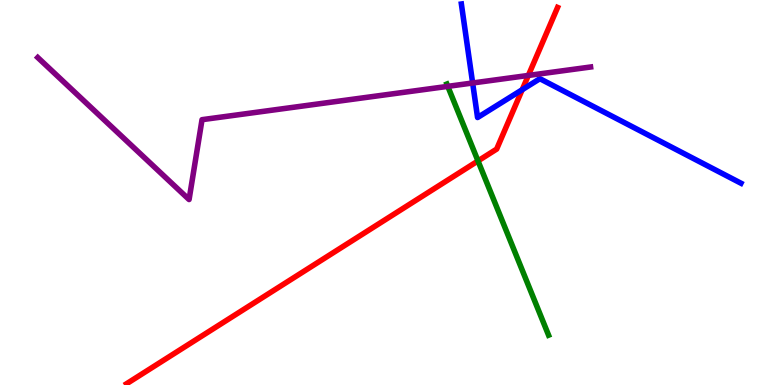[{'lines': ['blue', 'red'], 'intersections': [{'x': 6.74, 'y': 7.67}]}, {'lines': ['green', 'red'], 'intersections': [{'x': 6.17, 'y': 5.82}]}, {'lines': ['purple', 'red'], 'intersections': [{'x': 6.82, 'y': 8.04}]}, {'lines': ['blue', 'green'], 'intersections': []}, {'lines': ['blue', 'purple'], 'intersections': [{'x': 6.1, 'y': 7.84}]}, {'lines': ['green', 'purple'], 'intersections': [{'x': 5.78, 'y': 7.76}]}]